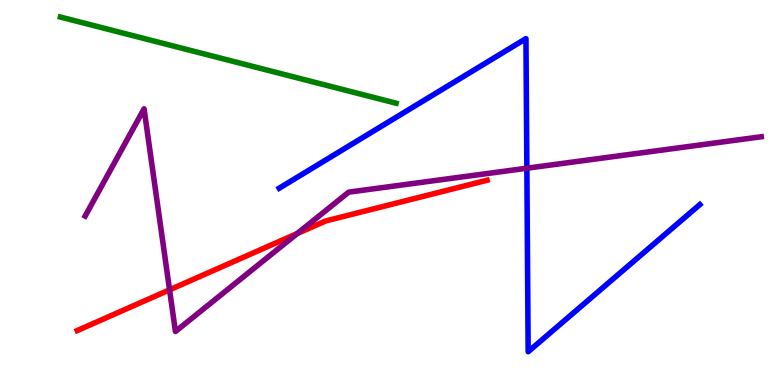[{'lines': ['blue', 'red'], 'intersections': []}, {'lines': ['green', 'red'], 'intersections': []}, {'lines': ['purple', 'red'], 'intersections': [{'x': 2.19, 'y': 2.47}, {'x': 3.84, 'y': 3.93}]}, {'lines': ['blue', 'green'], 'intersections': []}, {'lines': ['blue', 'purple'], 'intersections': [{'x': 6.8, 'y': 5.63}]}, {'lines': ['green', 'purple'], 'intersections': []}]